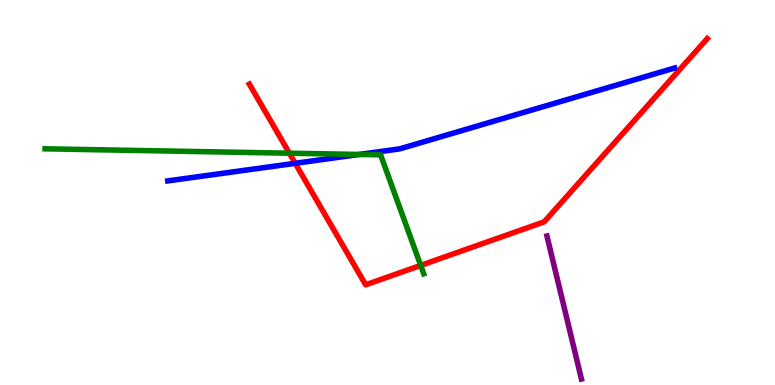[{'lines': ['blue', 'red'], 'intersections': [{'x': 3.81, 'y': 5.76}]}, {'lines': ['green', 'red'], 'intersections': [{'x': 3.73, 'y': 6.02}, {'x': 5.43, 'y': 3.11}]}, {'lines': ['purple', 'red'], 'intersections': []}, {'lines': ['blue', 'green'], 'intersections': [{'x': 4.64, 'y': 5.99}]}, {'lines': ['blue', 'purple'], 'intersections': []}, {'lines': ['green', 'purple'], 'intersections': []}]